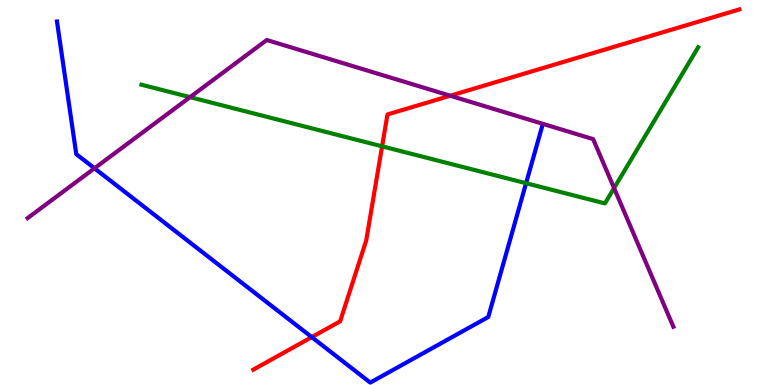[{'lines': ['blue', 'red'], 'intersections': [{'x': 4.02, 'y': 1.24}]}, {'lines': ['green', 'red'], 'intersections': [{'x': 4.93, 'y': 6.2}]}, {'lines': ['purple', 'red'], 'intersections': [{'x': 5.81, 'y': 7.51}]}, {'lines': ['blue', 'green'], 'intersections': [{'x': 6.79, 'y': 5.24}]}, {'lines': ['blue', 'purple'], 'intersections': [{'x': 1.22, 'y': 5.63}]}, {'lines': ['green', 'purple'], 'intersections': [{'x': 2.45, 'y': 7.48}, {'x': 7.92, 'y': 5.11}]}]